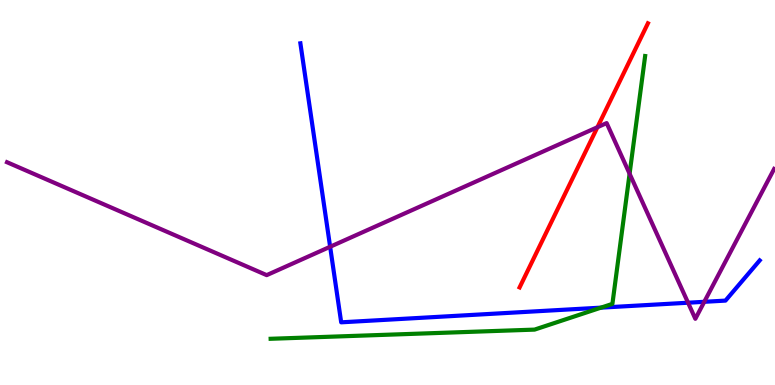[{'lines': ['blue', 'red'], 'intersections': []}, {'lines': ['green', 'red'], 'intersections': []}, {'lines': ['purple', 'red'], 'intersections': [{'x': 7.71, 'y': 6.7}]}, {'lines': ['blue', 'green'], 'intersections': [{'x': 7.75, 'y': 2.01}]}, {'lines': ['blue', 'purple'], 'intersections': [{'x': 4.26, 'y': 3.59}, {'x': 8.88, 'y': 2.14}, {'x': 9.09, 'y': 2.16}]}, {'lines': ['green', 'purple'], 'intersections': [{'x': 8.12, 'y': 5.49}]}]